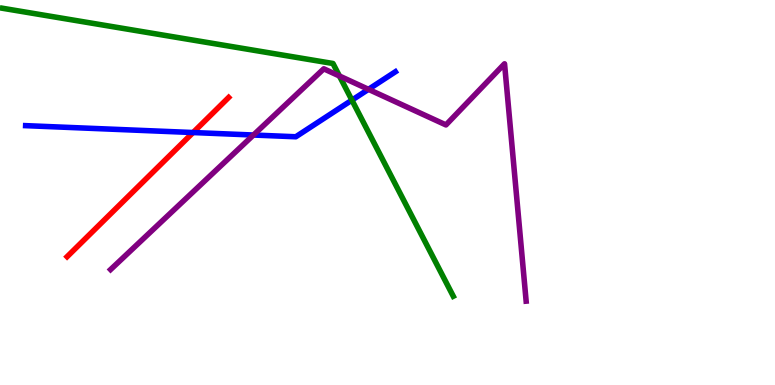[{'lines': ['blue', 'red'], 'intersections': [{'x': 2.49, 'y': 6.56}]}, {'lines': ['green', 'red'], 'intersections': []}, {'lines': ['purple', 'red'], 'intersections': []}, {'lines': ['blue', 'green'], 'intersections': [{'x': 4.54, 'y': 7.4}]}, {'lines': ['blue', 'purple'], 'intersections': [{'x': 3.27, 'y': 6.49}, {'x': 4.75, 'y': 7.68}]}, {'lines': ['green', 'purple'], 'intersections': [{'x': 4.38, 'y': 8.03}]}]